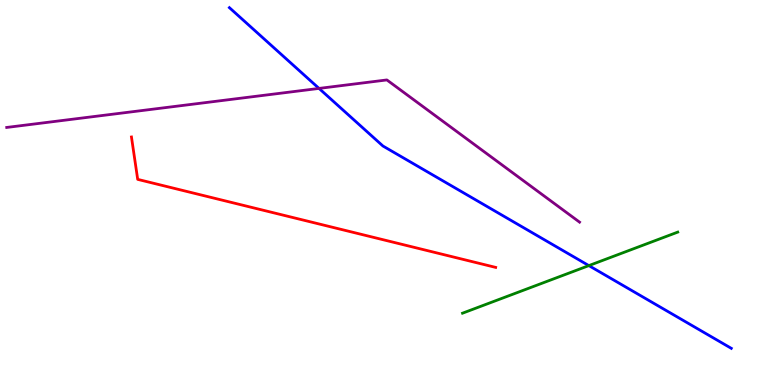[{'lines': ['blue', 'red'], 'intersections': []}, {'lines': ['green', 'red'], 'intersections': []}, {'lines': ['purple', 'red'], 'intersections': []}, {'lines': ['blue', 'green'], 'intersections': [{'x': 7.6, 'y': 3.1}]}, {'lines': ['blue', 'purple'], 'intersections': [{'x': 4.12, 'y': 7.7}]}, {'lines': ['green', 'purple'], 'intersections': []}]